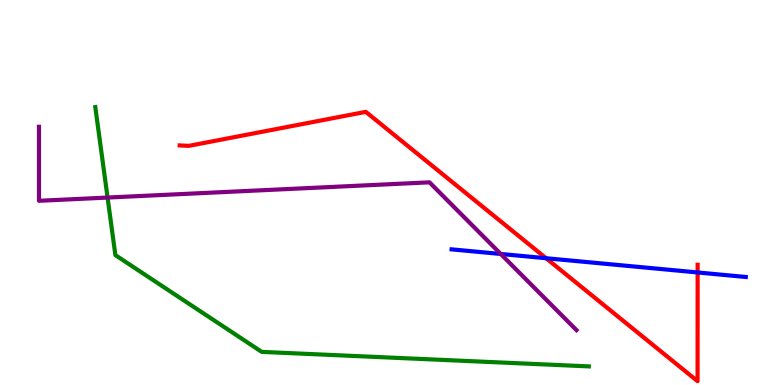[{'lines': ['blue', 'red'], 'intersections': [{'x': 7.05, 'y': 3.29}, {'x': 9.0, 'y': 2.92}]}, {'lines': ['green', 'red'], 'intersections': []}, {'lines': ['purple', 'red'], 'intersections': []}, {'lines': ['blue', 'green'], 'intersections': []}, {'lines': ['blue', 'purple'], 'intersections': [{'x': 6.46, 'y': 3.4}]}, {'lines': ['green', 'purple'], 'intersections': [{'x': 1.39, 'y': 4.87}]}]